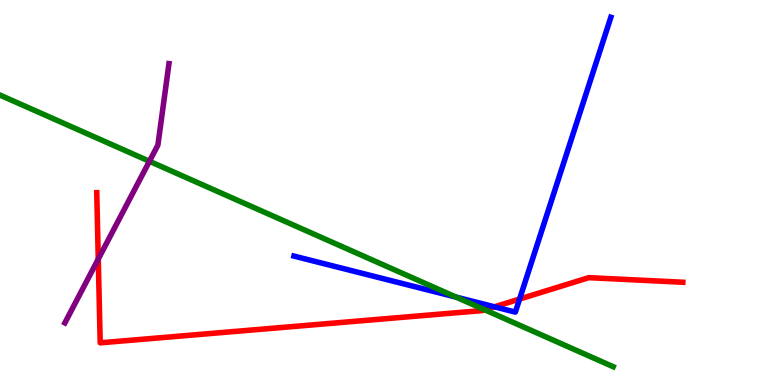[{'lines': ['blue', 'red'], 'intersections': [{'x': 6.38, 'y': 2.03}, {'x': 6.7, 'y': 2.23}]}, {'lines': ['green', 'red'], 'intersections': [{'x': 6.26, 'y': 1.95}]}, {'lines': ['purple', 'red'], 'intersections': [{'x': 1.27, 'y': 3.27}]}, {'lines': ['blue', 'green'], 'intersections': [{'x': 5.88, 'y': 2.28}]}, {'lines': ['blue', 'purple'], 'intersections': []}, {'lines': ['green', 'purple'], 'intersections': [{'x': 1.93, 'y': 5.81}]}]